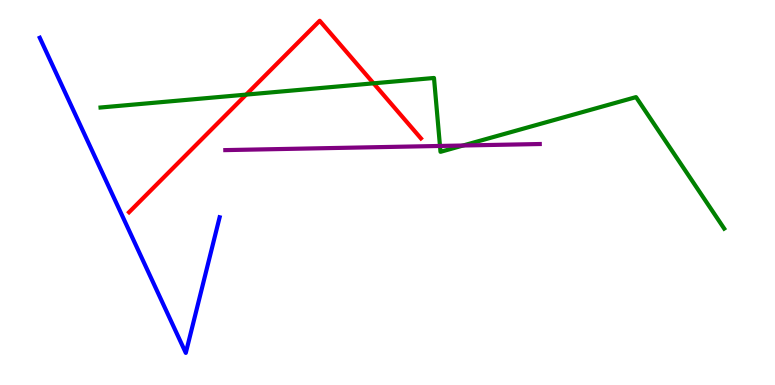[{'lines': ['blue', 'red'], 'intersections': []}, {'lines': ['green', 'red'], 'intersections': [{'x': 3.18, 'y': 7.54}, {'x': 4.82, 'y': 7.84}]}, {'lines': ['purple', 'red'], 'intersections': []}, {'lines': ['blue', 'green'], 'intersections': []}, {'lines': ['blue', 'purple'], 'intersections': []}, {'lines': ['green', 'purple'], 'intersections': [{'x': 5.68, 'y': 6.21}, {'x': 5.97, 'y': 6.22}]}]